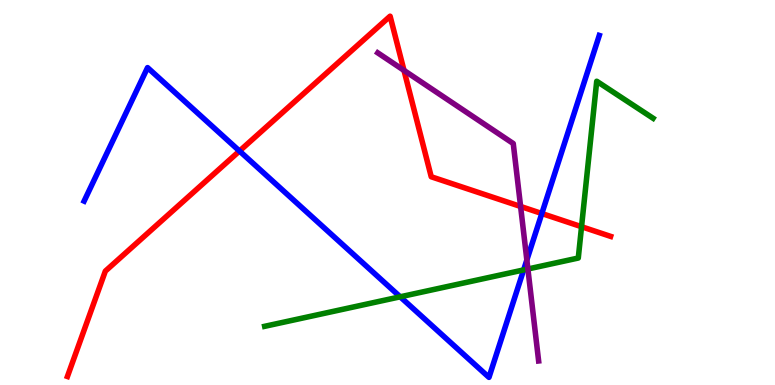[{'lines': ['blue', 'red'], 'intersections': [{'x': 3.09, 'y': 6.08}, {'x': 6.99, 'y': 4.45}]}, {'lines': ['green', 'red'], 'intersections': [{'x': 7.5, 'y': 4.11}]}, {'lines': ['purple', 'red'], 'intersections': [{'x': 5.21, 'y': 8.17}, {'x': 6.72, 'y': 4.64}]}, {'lines': ['blue', 'green'], 'intersections': [{'x': 5.16, 'y': 2.29}, {'x': 6.76, 'y': 2.99}]}, {'lines': ['blue', 'purple'], 'intersections': [{'x': 6.8, 'y': 3.25}]}, {'lines': ['green', 'purple'], 'intersections': [{'x': 6.81, 'y': 3.01}]}]